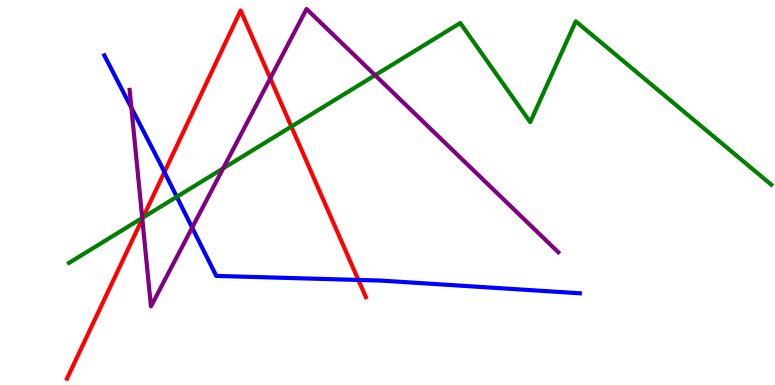[{'lines': ['blue', 'red'], 'intersections': [{'x': 2.12, 'y': 5.53}, {'x': 4.62, 'y': 2.73}]}, {'lines': ['green', 'red'], 'intersections': [{'x': 1.84, 'y': 4.35}, {'x': 3.76, 'y': 6.71}]}, {'lines': ['purple', 'red'], 'intersections': [{'x': 1.84, 'y': 4.31}, {'x': 3.49, 'y': 7.97}]}, {'lines': ['blue', 'green'], 'intersections': [{'x': 2.28, 'y': 4.89}]}, {'lines': ['blue', 'purple'], 'intersections': [{'x': 1.7, 'y': 7.2}, {'x': 2.48, 'y': 4.09}]}, {'lines': ['green', 'purple'], 'intersections': [{'x': 1.84, 'y': 4.34}, {'x': 2.88, 'y': 5.63}, {'x': 4.84, 'y': 8.05}]}]